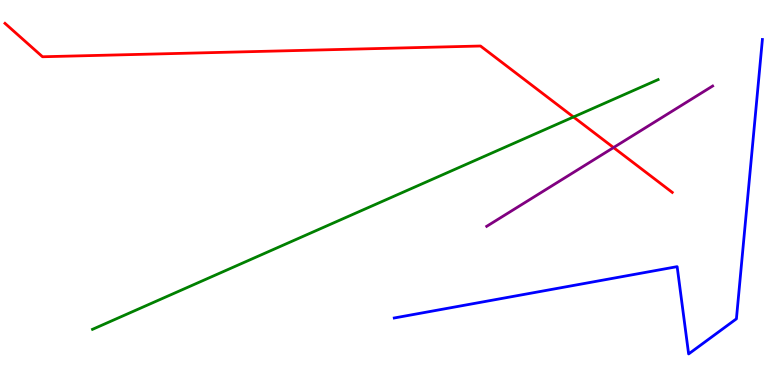[{'lines': ['blue', 'red'], 'intersections': []}, {'lines': ['green', 'red'], 'intersections': [{'x': 7.4, 'y': 6.96}]}, {'lines': ['purple', 'red'], 'intersections': [{'x': 7.92, 'y': 6.17}]}, {'lines': ['blue', 'green'], 'intersections': []}, {'lines': ['blue', 'purple'], 'intersections': []}, {'lines': ['green', 'purple'], 'intersections': []}]